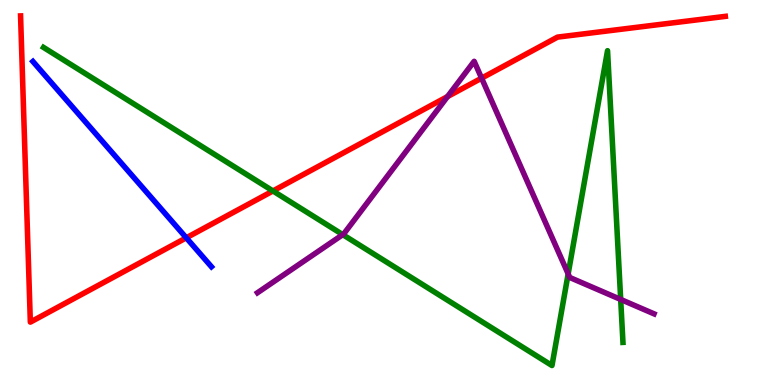[{'lines': ['blue', 'red'], 'intersections': [{'x': 2.4, 'y': 3.82}]}, {'lines': ['green', 'red'], 'intersections': [{'x': 3.52, 'y': 5.04}]}, {'lines': ['purple', 'red'], 'intersections': [{'x': 5.77, 'y': 7.49}, {'x': 6.21, 'y': 7.97}]}, {'lines': ['blue', 'green'], 'intersections': []}, {'lines': ['blue', 'purple'], 'intersections': []}, {'lines': ['green', 'purple'], 'intersections': [{'x': 4.42, 'y': 3.91}, {'x': 7.33, 'y': 2.89}, {'x': 8.01, 'y': 2.22}]}]